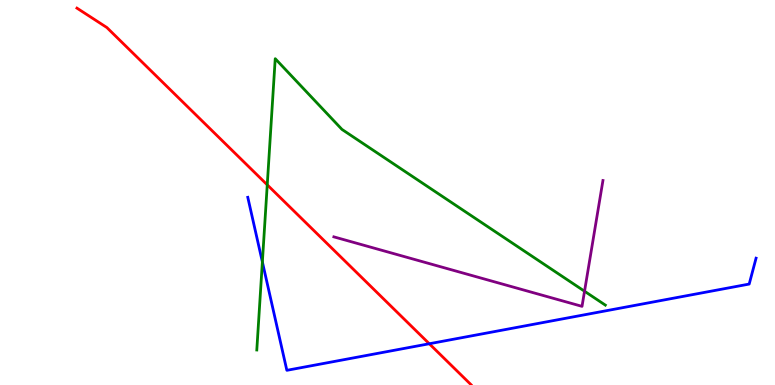[{'lines': ['blue', 'red'], 'intersections': [{'x': 5.54, 'y': 1.07}]}, {'lines': ['green', 'red'], 'intersections': [{'x': 3.45, 'y': 5.2}]}, {'lines': ['purple', 'red'], 'intersections': []}, {'lines': ['blue', 'green'], 'intersections': [{'x': 3.39, 'y': 3.2}]}, {'lines': ['blue', 'purple'], 'intersections': []}, {'lines': ['green', 'purple'], 'intersections': [{'x': 7.54, 'y': 2.44}]}]